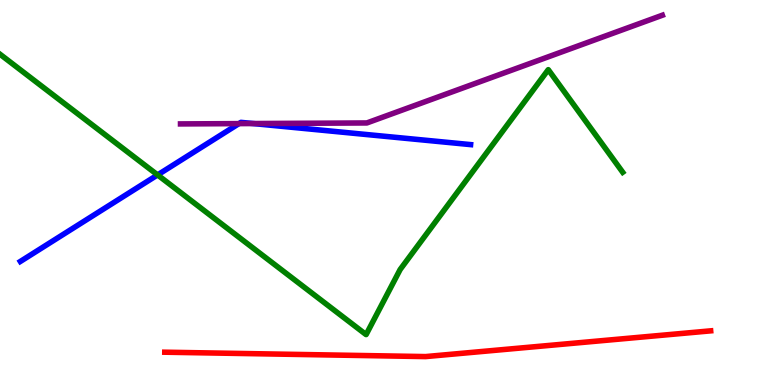[{'lines': ['blue', 'red'], 'intersections': []}, {'lines': ['green', 'red'], 'intersections': []}, {'lines': ['purple', 'red'], 'intersections': []}, {'lines': ['blue', 'green'], 'intersections': [{'x': 2.03, 'y': 5.46}]}, {'lines': ['blue', 'purple'], 'intersections': [{'x': 3.08, 'y': 6.79}, {'x': 3.27, 'y': 6.79}]}, {'lines': ['green', 'purple'], 'intersections': []}]